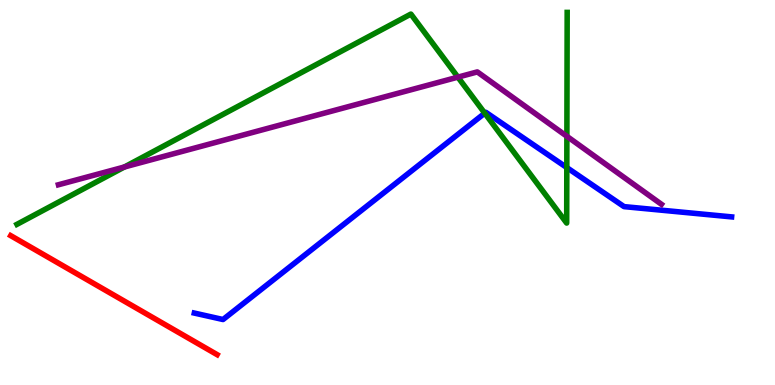[{'lines': ['blue', 'red'], 'intersections': []}, {'lines': ['green', 'red'], 'intersections': []}, {'lines': ['purple', 'red'], 'intersections': []}, {'lines': ['blue', 'green'], 'intersections': [{'x': 6.25, 'y': 7.06}, {'x': 7.31, 'y': 5.65}]}, {'lines': ['blue', 'purple'], 'intersections': []}, {'lines': ['green', 'purple'], 'intersections': [{'x': 1.61, 'y': 5.66}, {'x': 5.91, 'y': 8.0}, {'x': 7.31, 'y': 6.46}]}]